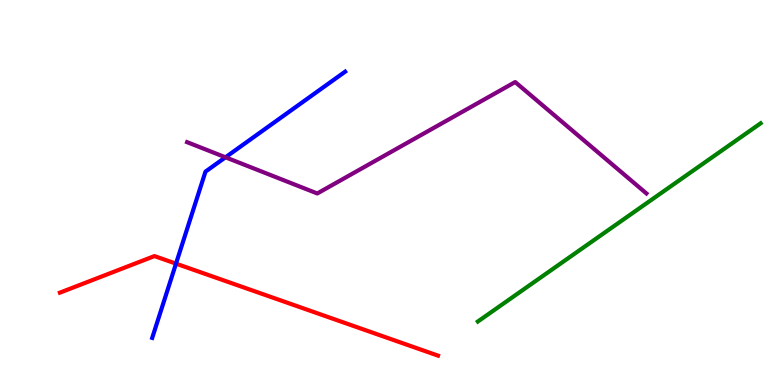[{'lines': ['blue', 'red'], 'intersections': [{'x': 2.27, 'y': 3.15}]}, {'lines': ['green', 'red'], 'intersections': []}, {'lines': ['purple', 'red'], 'intersections': []}, {'lines': ['blue', 'green'], 'intersections': []}, {'lines': ['blue', 'purple'], 'intersections': [{'x': 2.91, 'y': 5.91}]}, {'lines': ['green', 'purple'], 'intersections': []}]